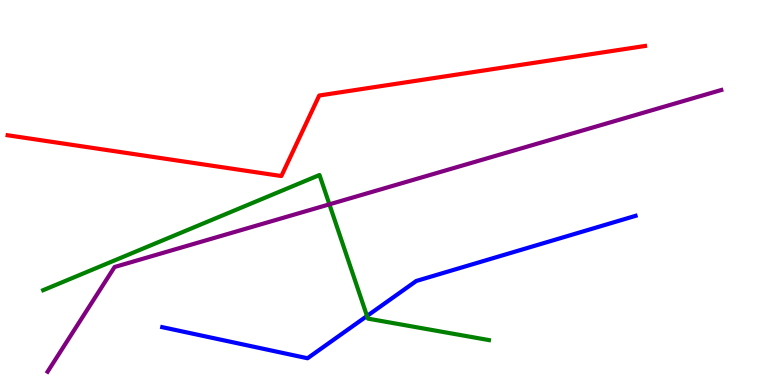[{'lines': ['blue', 'red'], 'intersections': []}, {'lines': ['green', 'red'], 'intersections': []}, {'lines': ['purple', 'red'], 'intersections': []}, {'lines': ['blue', 'green'], 'intersections': [{'x': 4.74, 'y': 1.79}]}, {'lines': ['blue', 'purple'], 'intersections': []}, {'lines': ['green', 'purple'], 'intersections': [{'x': 4.25, 'y': 4.69}]}]